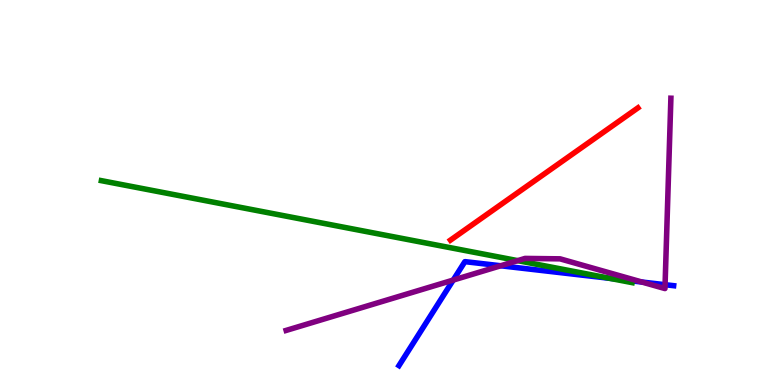[{'lines': ['blue', 'red'], 'intersections': []}, {'lines': ['green', 'red'], 'intersections': []}, {'lines': ['purple', 'red'], 'intersections': []}, {'lines': ['blue', 'green'], 'intersections': [{'x': 7.87, 'y': 2.77}]}, {'lines': ['blue', 'purple'], 'intersections': [{'x': 5.85, 'y': 2.73}, {'x': 6.46, 'y': 3.1}, {'x': 8.28, 'y': 2.67}, {'x': 8.58, 'y': 2.61}]}, {'lines': ['green', 'purple'], 'intersections': [{'x': 6.68, 'y': 3.23}]}]